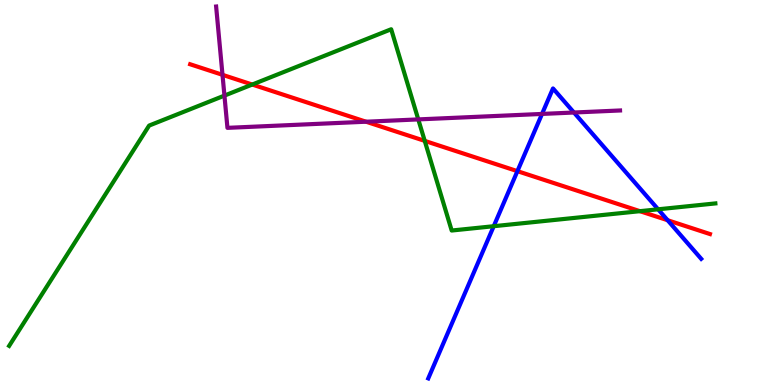[{'lines': ['blue', 'red'], 'intersections': [{'x': 6.68, 'y': 5.55}, {'x': 8.61, 'y': 4.28}]}, {'lines': ['green', 'red'], 'intersections': [{'x': 3.25, 'y': 7.8}, {'x': 5.48, 'y': 6.34}, {'x': 8.26, 'y': 4.51}]}, {'lines': ['purple', 'red'], 'intersections': [{'x': 2.87, 'y': 8.06}, {'x': 4.72, 'y': 6.84}]}, {'lines': ['blue', 'green'], 'intersections': [{'x': 6.37, 'y': 4.12}, {'x': 8.49, 'y': 4.56}]}, {'lines': ['blue', 'purple'], 'intersections': [{'x': 6.99, 'y': 7.04}, {'x': 7.41, 'y': 7.08}]}, {'lines': ['green', 'purple'], 'intersections': [{'x': 2.9, 'y': 7.52}, {'x': 5.4, 'y': 6.9}]}]